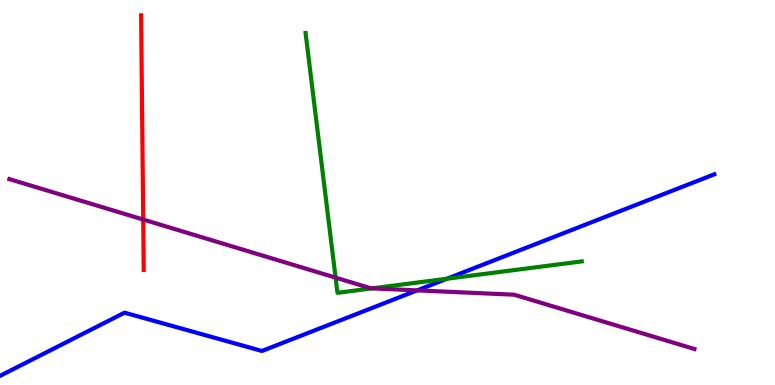[{'lines': ['blue', 'red'], 'intersections': []}, {'lines': ['green', 'red'], 'intersections': []}, {'lines': ['purple', 'red'], 'intersections': [{'x': 1.85, 'y': 4.3}]}, {'lines': ['blue', 'green'], 'intersections': [{'x': 5.77, 'y': 2.76}]}, {'lines': ['blue', 'purple'], 'intersections': [{'x': 5.38, 'y': 2.46}]}, {'lines': ['green', 'purple'], 'intersections': [{'x': 4.33, 'y': 2.79}, {'x': 4.8, 'y': 2.51}]}]